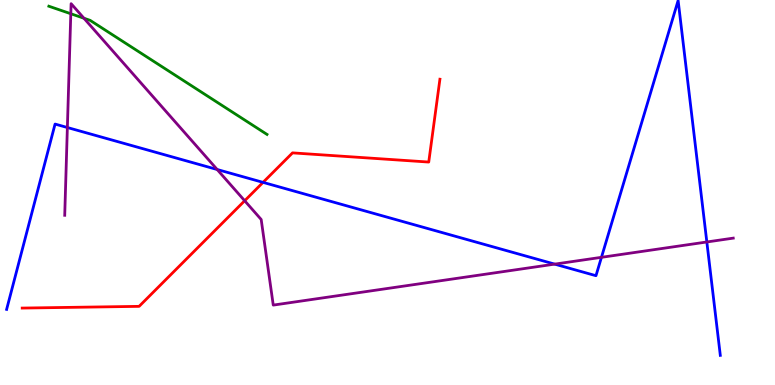[{'lines': ['blue', 'red'], 'intersections': [{'x': 3.39, 'y': 5.26}]}, {'lines': ['green', 'red'], 'intersections': []}, {'lines': ['purple', 'red'], 'intersections': [{'x': 3.16, 'y': 4.79}]}, {'lines': ['blue', 'green'], 'intersections': []}, {'lines': ['blue', 'purple'], 'intersections': [{'x': 0.869, 'y': 6.69}, {'x': 2.8, 'y': 5.6}, {'x': 7.16, 'y': 3.14}, {'x': 7.76, 'y': 3.32}, {'x': 9.12, 'y': 3.71}]}, {'lines': ['green', 'purple'], 'intersections': [{'x': 0.913, 'y': 9.64}, {'x': 1.08, 'y': 9.53}]}]